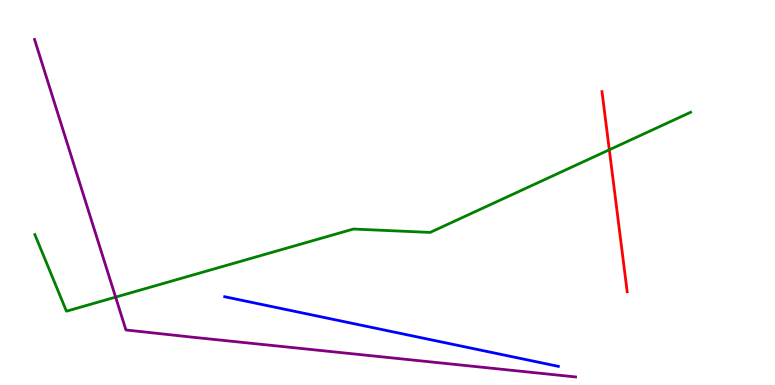[{'lines': ['blue', 'red'], 'intersections': []}, {'lines': ['green', 'red'], 'intersections': [{'x': 7.86, 'y': 6.11}]}, {'lines': ['purple', 'red'], 'intersections': []}, {'lines': ['blue', 'green'], 'intersections': []}, {'lines': ['blue', 'purple'], 'intersections': []}, {'lines': ['green', 'purple'], 'intersections': [{'x': 1.49, 'y': 2.28}]}]